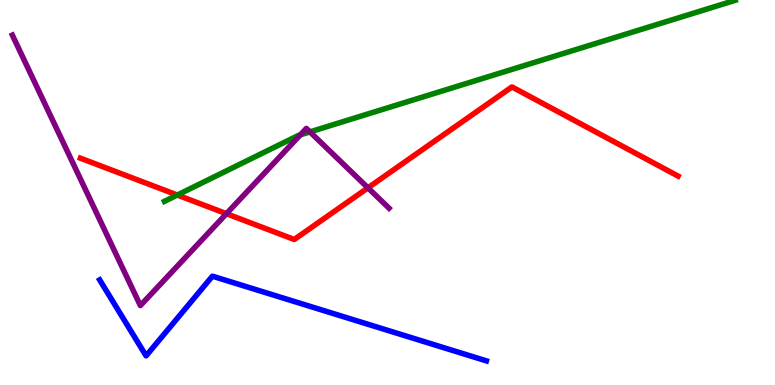[{'lines': ['blue', 'red'], 'intersections': []}, {'lines': ['green', 'red'], 'intersections': [{'x': 2.29, 'y': 4.93}]}, {'lines': ['purple', 'red'], 'intersections': [{'x': 2.92, 'y': 4.45}, {'x': 4.75, 'y': 5.12}]}, {'lines': ['blue', 'green'], 'intersections': []}, {'lines': ['blue', 'purple'], 'intersections': []}, {'lines': ['green', 'purple'], 'intersections': [{'x': 3.87, 'y': 6.5}, {'x': 4.0, 'y': 6.57}]}]